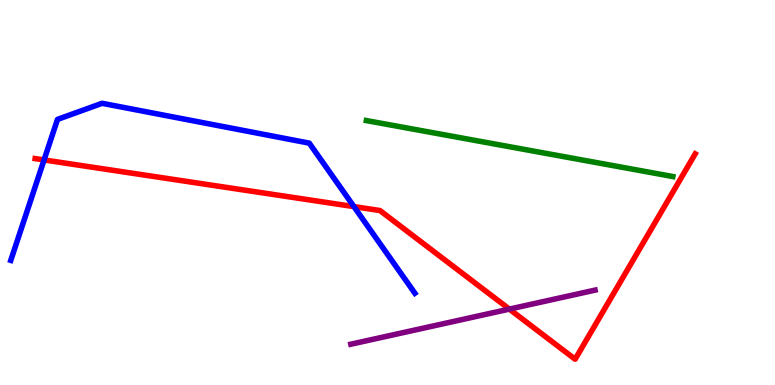[{'lines': ['blue', 'red'], 'intersections': [{'x': 0.569, 'y': 5.85}, {'x': 4.57, 'y': 4.63}]}, {'lines': ['green', 'red'], 'intersections': []}, {'lines': ['purple', 'red'], 'intersections': [{'x': 6.57, 'y': 1.97}]}, {'lines': ['blue', 'green'], 'intersections': []}, {'lines': ['blue', 'purple'], 'intersections': []}, {'lines': ['green', 'purple'], 'intersections': []}]